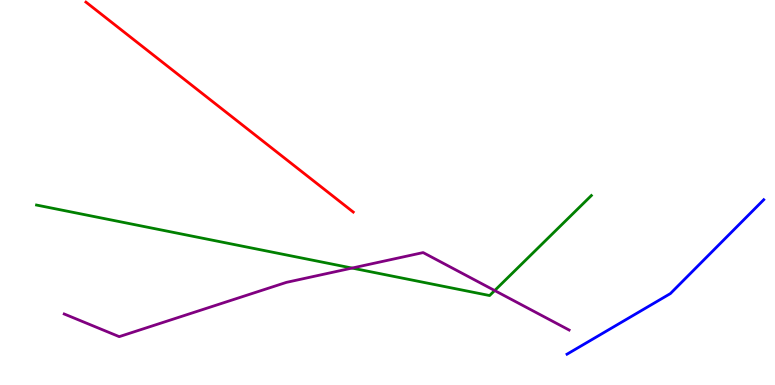[{'lines': ['blue', 'red'], 'intersections': []}, {'lines': ['green', 'red'], 'intersections': []}, {'lines': ['purple', 'red'], 'intersections': []}, {'lines': ['blue', 'green'], 'intersections': []}, {'lines': ['blue', 'purple'], 'intersections': []}, {'lines': ['green', 'purple'], 'intersections': [{'x': 4.54, 'y': 3.04}, {'x': 6.38, 'y': 2.45}]}]